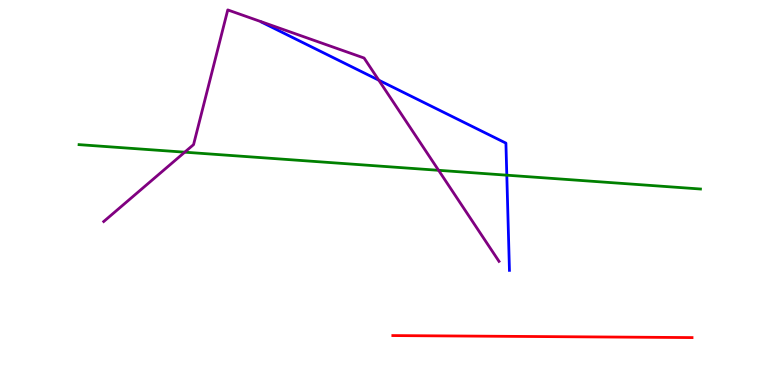[{'lines': ['blue', 'red'], 'intersections': []}, {'lines': ['green', 'red'], 'intersections': []}, {'lines': ['purple', 'red'], 'intersections': []}, {'lines': ['blue', 'green'], 'intersections': [{'x': 6.54, 'y': 5.45}]}, {'lines': ['blue', 'purple'], 'intersections': [{'x': 4.89, 'y': 7.92}]}, {'lines': ['green', 'purple'], 'intersections': [{'x': 2.38, 'y': 6.05}, {'x': 5.66, 'y': 5.58}]}]